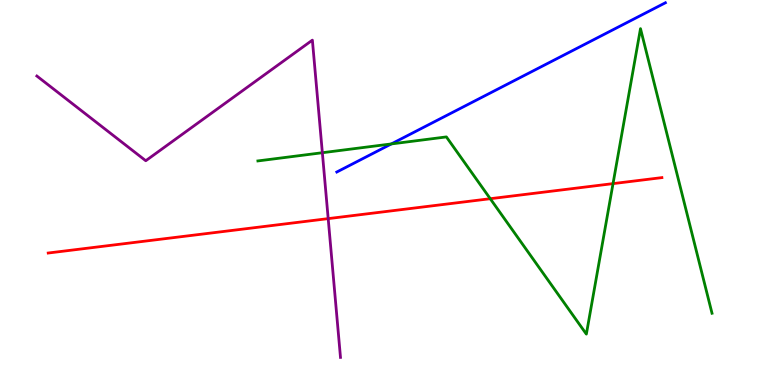[{'lines': ['blue', 'red'], 'intersections': []}, {'lines': ['green', 'red'], 'intersections': [{'x': 6.33, 'y': 4.84}, {'x': 7.91, 'y': 5.23}]}, {'lines': ['purple', 'red'], 'intersections': [{'x': 4.23, 'y': 4.32}]}, {'lines': ['blue', 'green'], 'intersections': [{'x': 5.05, 'y': 6.26}]}, {'lines': ['blue', 'purple'], 'intersections': []}, {'lines': ['green', 'purple'], 'intersections': [{'x': 4.16, 'y': 6.03}]}]